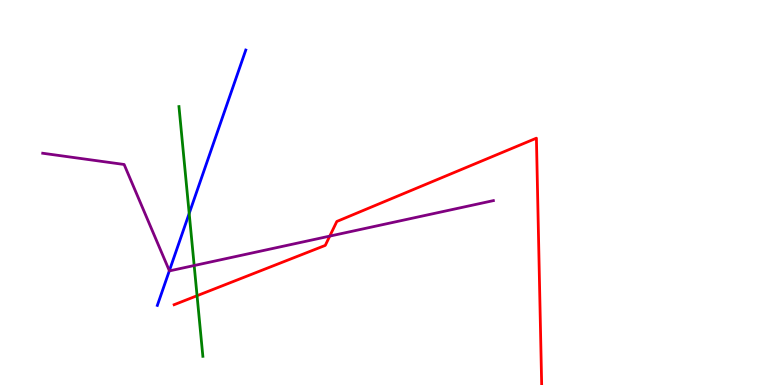[{'lines': ['blue', 'red'], 'intersections': []}, {'lines': ['green', 'red'], 'intersections': [{'x': 2.54, 'y': 2.32}]}, {'lines': ['purple', 'red'], 'intersections': [{'x': 4.25, 'y': 3.87}]}, {'lines': ['blue', 'green'], 'intersections': [{'x': 2.44, 'y': 4.46}]}, {'lines': ['blue', 'purple'], 'intersections': [{'x': 2.19, 'y': 2.97}]}, {'lines': ['green', 'purple'], 'intersections': [{'x': 2.51, 'y': 3.1}]}]